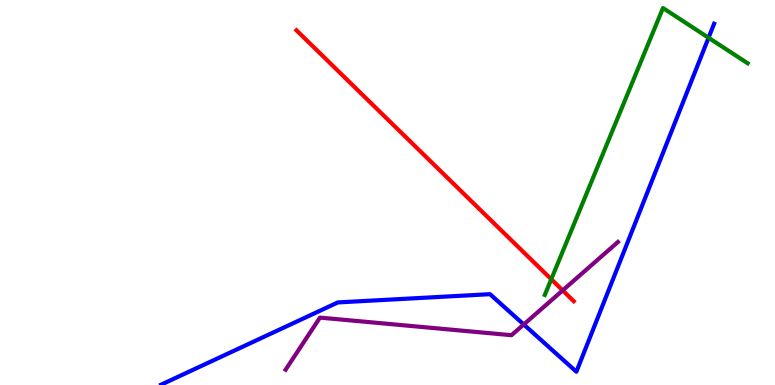[{'lines': ['blue', 'red'], 'intersections': []}, {'lines': ['green', 'red'], 'intersections': [{'x': 7.11, 'y': 2.75}]}, {'lines': ['purple', 'red'], 'intersections': [{'x': 7.26, 'y': 2.46}]}, {'lines': ['blue', 'green'], 'intersections': [{'x': 9.14, 'y': 9.02}]}, {'lines': ['blue', 'purple'], 'intersections': [{'x': 6.76, 'y': 1.57}]}, {'lines': ['green', 'purple'], 'intersections': []}]